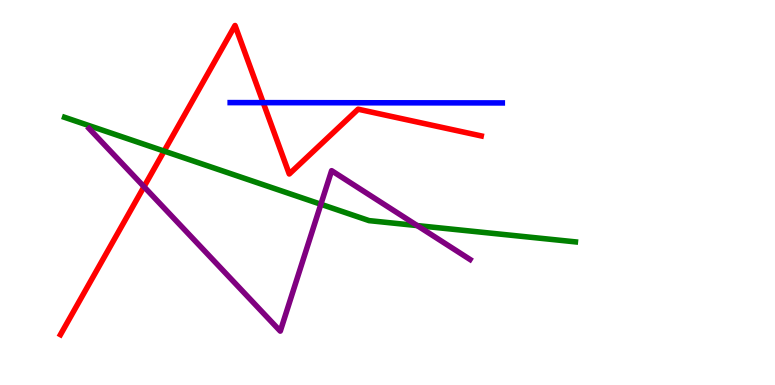[{'lines': ['blue', 'red'], 'intersections': [{'x': 3.4, 'y': 7.33}]}, {'lines': ['green', 'red'], 'intersections': [{'x': 2.12, 'y': 6.08}]}, {'lines': ['purple', 'red'], 'intersections': [{'x': 1.86, 'y': 5.15}]}, {'lines': ['blue', 'green'], 'intersections': []}, {'lines': ['blue', 'purple'], 'intersections': []}, {'lines': ['green', 'purple'], 'intersections': [{'x': 4.14, 'y': 4.69}, {'x': 5.38, 'y': 4.14}]}]